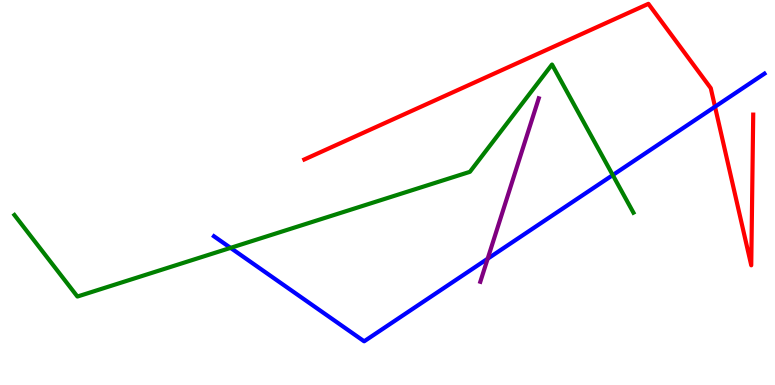[{'lines': ['blue', 'red'], 'intersections': [{'x': 9.23, 'y': 7.23}]}, {'lines': ['green', 'red'], 'intersections': []}, {'lines': ['purple', 'red'], 'intersections': []}, {'lines': ['blue', 'green'], 'intersections': [{'x': 2.97, 'y': 3.56}, {'x': 7.91, 'y': 5.45}]}, {'lines': ['blue', 'purple'], 'intersections': [{'x': 6.29, 'y': 3.28}]}, {'lines': ['green', 'purple'], 'intersections': []}]